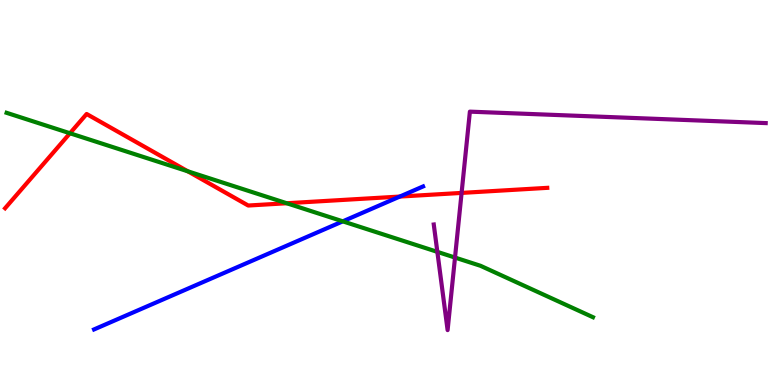[{'lines': ['blue', 'red'], 'intersections': [{'x': 5.16, 'y': 4.89}]}, {'lines': ['green', 'red'], 'intersections': [{'x': 0.903, 'y': 6.54}, {'x': 2.42, 'y': 5.55}, {'x': 3.7, 'y': 4.72}]}, {'lines': ['purple', 'red'], 'intersections': [{'x': 5.96, 'y': 4.99}]}, {'lines': ['blue', 'green'], 'intersections': [{'x': 4.42, 'y': 4.25}]}, {'lines': ['blue', 'purple'], 'intersections': []}, {'lines': ['green', 'purple'], 'intersections': [{'x': 5.64, 'y': 3.46}, {'x': 5.87, 'y': 3.31}]}]